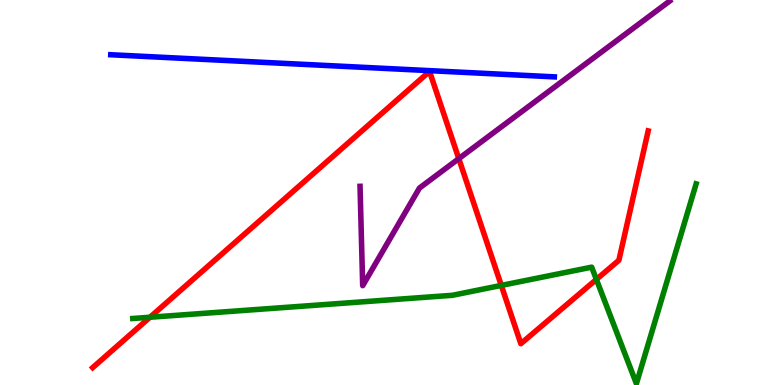[{'lines': ['blue', 'red'], 'intersections': []}, {'lines': ['green', 'red'], 'intersections': [{'x': 1.94, 'y': 1.76}, {'x': 6.47, 'y': 2.59}, {'x': 7.7, 'y': 2.74}]}, {'lines': ['purple', 'red'], 'intersections': [{'x': 5.92, 'y': 5.88}]}, {'lines': ['blue', 'green'], 'intersections': []}, {'lines': ['blue', 'purple'], 'intersections': []}, {'lines': ['green', 'purple'], 'intersections': []}]